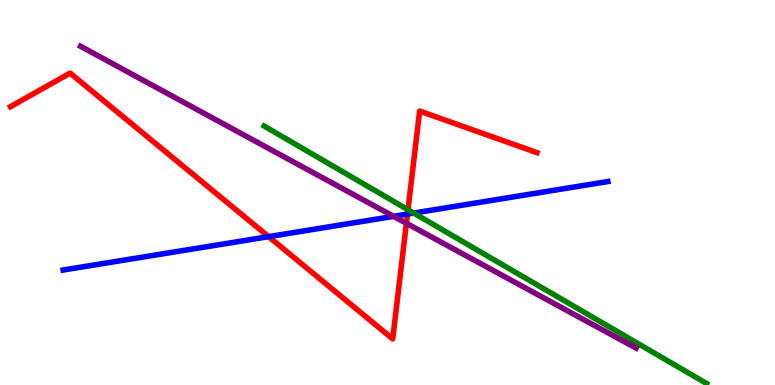[{'lines': ['blue', 'red'], 'intersections': [{'x': 3.47, 'y': 3.85}, {'x': 5.26, 'y': 4.44}]}, {'lines': ['green', 'red'], 'intersections': [{'x': 5.26, 'y': 4.55}]}, {'lines': ['purple', 'red'], 'intersections': [{'x': 5.24, 'y': 4.2}]}, {'lines': ['blue', 'green'], 'intersections': [{'x': 5.34, 'y': 4.47}]}, {'lines': ['blue', 'purple'], 'intersections': [{'x': 5.08, 'y': 4.38}]}, {'lines': ['green', 'purple'], 'intersections': []}]